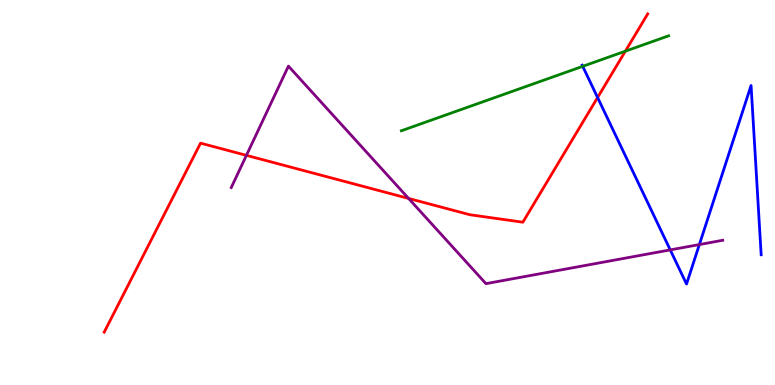[{'lines': ['blue', 'red'], 'intersections': [{'x': 7.71, 'y': 7.47}]}, {'lines': ['green', 'red'], 'intersections': [{'x': 8.07, 'y': 8.67}]}, {'lines': ['purple', 'red'], 'intersections': [{'x': 3.18, 'y': 5.96}, {'x': 5.27, 'y': 4.85}]}, {'lines': ['blue', 'green'], 'intersections': [{'x': 7.52, 'y': 8.28}]}, {'lines': ['blue', 'purple'], 'intersections': [{'x': 8.65, 'y': 3.51}, {'x': 9.02, 'y': 3.65}]}, {'lines': ['green', 'purple'], 'intersections': []}]